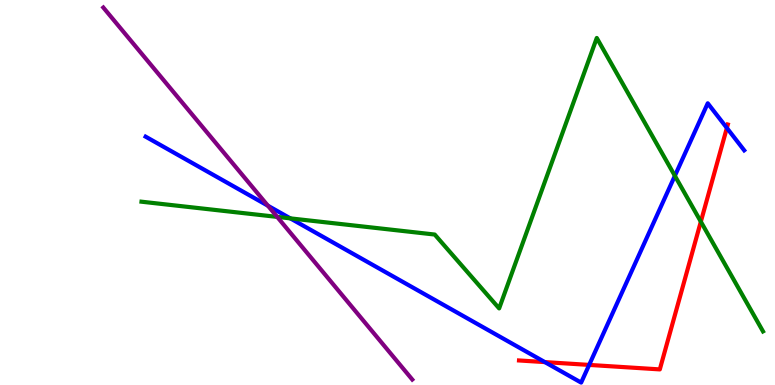[{'lines': ['blue', 'red'], 'intersections': [{'x': 7.03, 'y': 0.595}, {'x': 7.6, 'y': 0.522}, {'x': 9.38, 'y': 6.68}]}, {'lines': ['green', 'red'], 'intersections': [{'x': 9.04, 'y': 4.24}]}, {'lines': ['purple', 'red'], 'intersections': []}, {'lines': ['blue', 'green'], 'intersections': [{'x': 3.75, 'y': 4.33}, {'x': 8.71, 'y': 5.43}]}, {'lines': ['blue', 'purple'], 'intersections': [{'x': 3.46, 'y': 4.66}]}, {'lines': ['green', 'purple'], 'intersections': [{'x': 3.58, 'y': 4.37}]}]